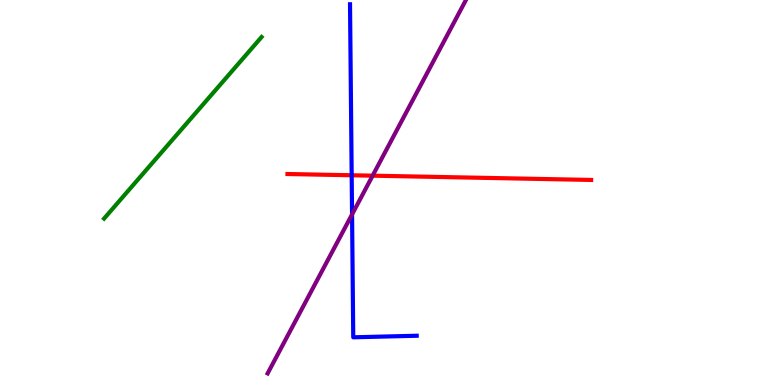[{'lines': ['blue', 'red'], 'intersections': [{'x': 4.54, 'y': 5.45}]}, {'lines': ['green', 'red'], 'intersections': []}, {'lines': ['purple', 'red'], 'intersections': [{'x': 4.81, 'y': 5.44}]}, {'lines': ['blue', 'green'], 'intersections': []}, {'lines': ['blue', 'purple'], 'intersections': [{'x': 4.54, 'y': 4.43}]}, {'lines': ['green', 'purple'], 'intersections': []}]